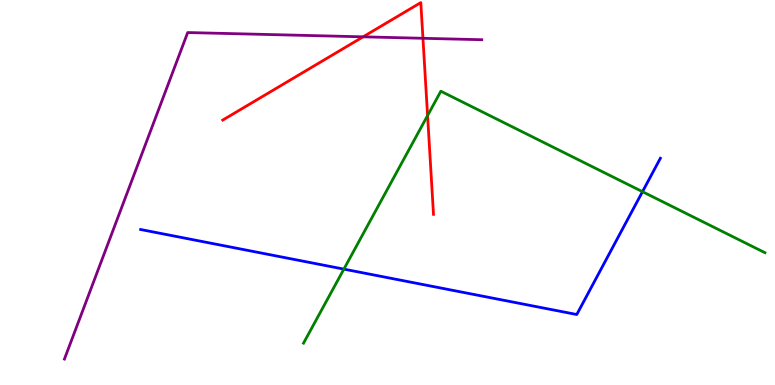[{'lines': ['blue', 'red'], 'intersections': []}, {'lines': ['green', 'red'], 'intersections': [{'x': 5.52, 'y': 7.0}]}, {'lines': ['purple', 'red'], 'intersections': [{'x': 4.69, 'y': 9.04}, {'x': 5.46, 'y': 9.01}]}, {'lines': ['blue', 'green'], 'intersections': [{'x': 4.44, 'y': 3.01}, {'x': 8.29, 'y': 5.02}]}, {'lines': ['blue', 'purple'], 'intersections': []}, {'lines': ['green', 'purple'], 'intersections': []}]